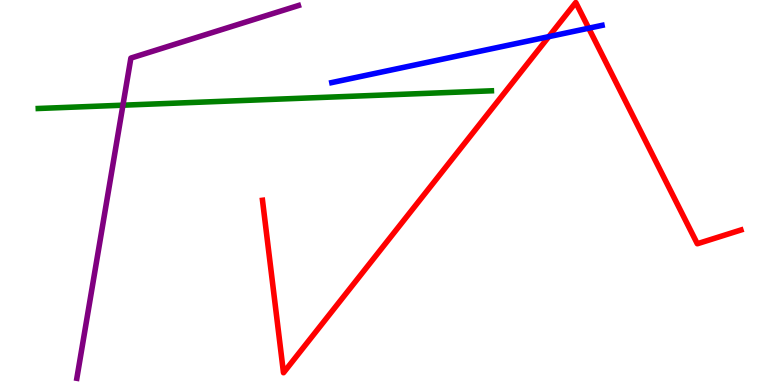[{'lines': ['blue', 'red'], 'intersections': [{'x': 7.08, 'y': 9.05}, {'x': 7.6, 'y': 9.27}]}, {'lines': ['green', 'red'], 'intersections': []}, {'lines': ['purple', 'red'], 'intersections': []}, {'lines': ['blue', 'green'], 'intersections': []}, {'lines': ['blue', 'purple'], 'intersections': []}, {'lines': ['green', 'purple'], 'intersections': [{'x': 1.59, 'y': 7.27}]}]